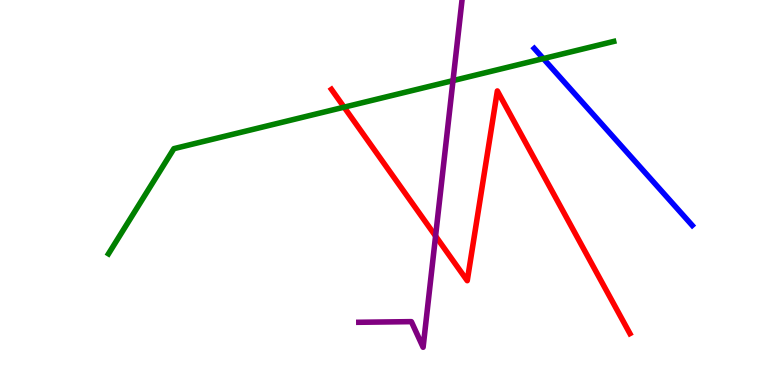[{'lines': ['blue', 'red'], 'intersections': []}, {'lines': ['green', 'red'], 'intersections': [{'x': 4.44, 'y': 7.22}]}, {'lines': ['purple', 'red'], 'intersections': [{'x': 5.62, 'y': 3.87}]}, {'lines': ['blue', 'green'], 'intersections': [{'x': 7.01, 'y': 8.48}]}, {'lines': ['blue', 'purple'], 'intersections': []}, {'lines': ['green', 'purple'], 'intersections': [{'x': 5.85, 'y': 7.91}]}]